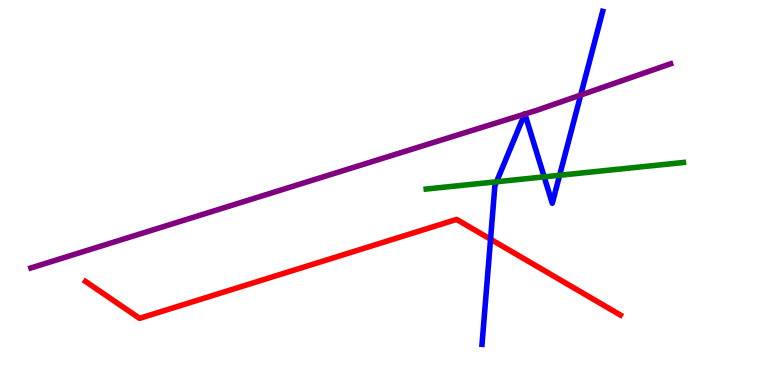[{'lines': ['blue', 'red'], 'intersections': [{'x': 6.33, 'y': 3.79}]}, {'lines': ['green', 'red'], 'intersections': []}, {'lines': ['purple', 'red'], 'intersections': []}, {'lines': ['blue', 'green'], 'intersections': [{'x': 6.41, 'y': 5.28}, {'x': 7.02, 'y': 5.41}, {'x': 7.22, 'y': 5.45}]}, {'lines': ['blue', 'purple'], 'intersections': [{'x': 6.77, 'y': 7.04}, {'x': 6.77, 'y': 7.04}, {'x': 7.49, 'y': 7.53}]}, {'lines': ['green', 'purple'], 'intersections': []}]